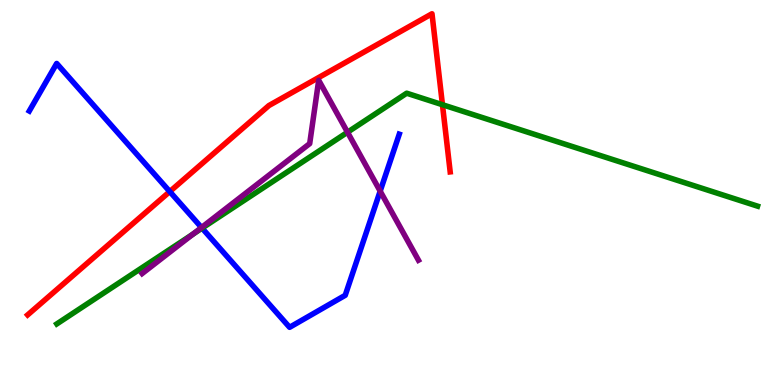[{'lines': ['blue', 'red'], 'intersections': [{'x': 2.19, 'y': 5.02}]}, {'lines': ['green', 'red'], 'intersections': [{'x': 5.71, 'y': 7.28}]}, {'lines': ['purple', 'red'], 'intersections': []}, {'lines': ['blue', 'green'], 'intersections': [{'x': 2.61, 'y': 4.07}]}, {'lines': ['blue', 'purple'], 'intersections': [{'x': 2.6, 'y': 4.09}, {'x': 4.91, 'y': 5.04}]}, {'lines': ['green', 'purple'], 'intersections': [{'x': 2.49, 'y': 3.92}, {'x': 4.48, 'y': 6.57}]}]